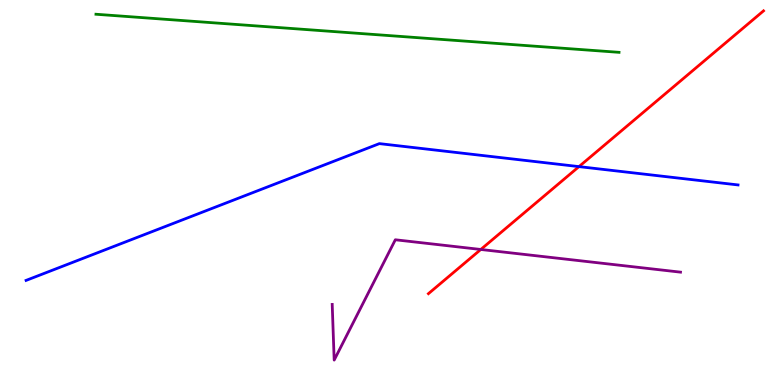[{'lines': ['blue', 'red'], 'intersections': [{'x': 7.47, 'y': 5.67}]}, {'lines': ['green', 'red'], 'intersections': []}, {'lines': ['purple', 'red'], 'intersections': [{'x': 6.2, 'y': 3.52}]}, {'lines': ['blue', 'green'], 'intersections': []}, {'lines': ['blue', 'purple'], 'intersections': []}, {'lines': ['green', 'purple'], 'intersections': []}]